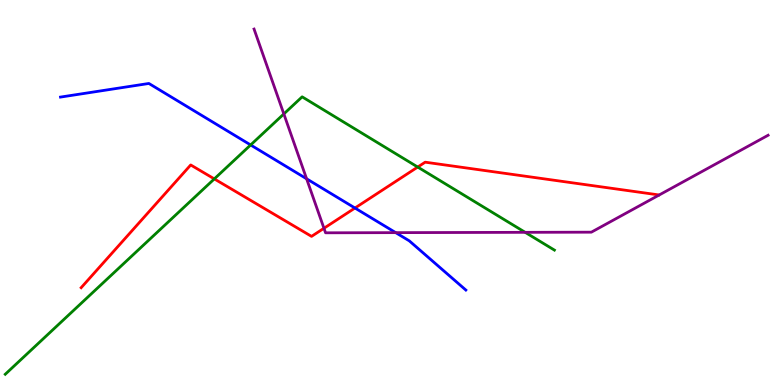[{'lines': ['blue', 'red'], 'intersections': [{'x': 4.58, 'y': 4.6}]}, {'lines': ['green', 'red'], 'intersections': [{'x': 2.77, 'y': 5.35}, {'x': 5.39, 'y': 5.66}]}, {'lines': ['purple', 'red'], 'intersections': [{'x': 4.18, 'y': 4.07}]}, {'lines': ['blue', 'green'], 'intersections': [{'x': 3.23, 'y': 6.23}]}, {'lines': ['blue', 'purple'], 'intersections': [{'x': 3.96, 'y': 5.36}, {'x': 5.11, 'y': 3.96}]}, {'lines': ['green', 'purple'], 'intersections': [{'x': 3.66, 'y': 7.04}, {'x': 6.78, 'y': 3.97}]}]